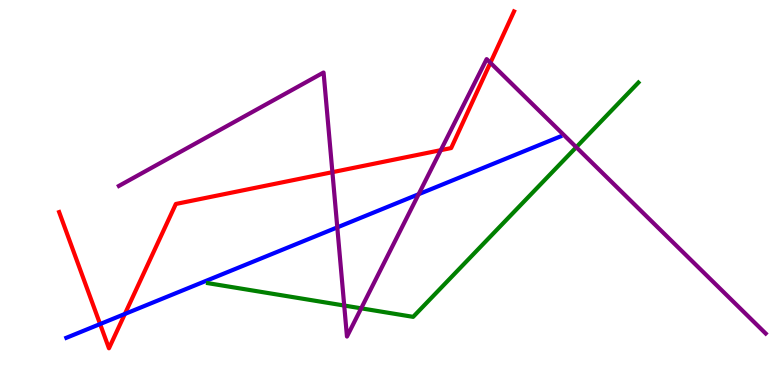[{'lines': ['blue', 'red'], 'intersections': [{'x': 1.29, 'y': 1.58}, {'x': 1.61, 'y': 1.85}]}, {'lines': ['green', 'red'], 'intersections': []}, {'lines': ['purple', 'red'], 'intersections': [{'x': 4.29, 'y': 5.53}, {'x': 5.69, 'y': 6.1}, {'x': 6.33, 'y': 8.37}]}, {'lines': ['blue', 'green'], 'intersections': []}, {'lines': ['blue', 'purple'], 'intersections': [{'x': 4.35, 'y': 4.09}, {'x': 5.4, 'y': 4.96}]}, {'lines': ['green', 'purple'], 'intersections': [{'x': 4.44, 'y': 2.06}, {'x': 4.66, 'y': 1.99}, {'x': 7.44, 'y': 6.18}]}]